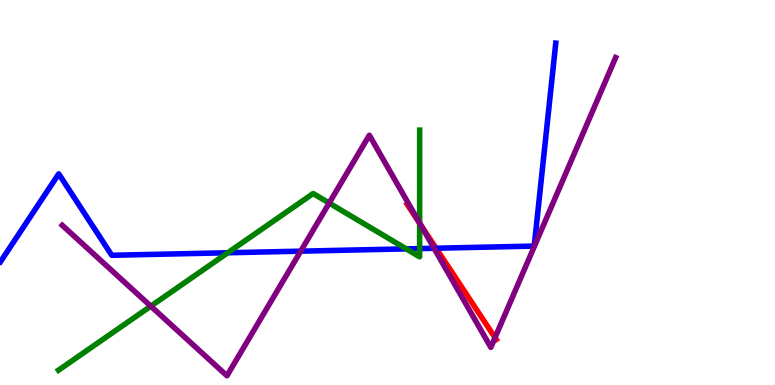[{'lines': ['blue', 'red'], 'intersections': [{'x': 5.63, 'y': 3.55}]}, {'lines': ['green', 'red'], 'intersections': [{'x': 5.41, 'y': 4.2}]}, {'lines': ['purple', 'red'], 'intersections': [{'x': 5.43, 'y': 4.16}, {'x': 6.39, 'y': 1.23}]}, {'lines': ['blue', 'green'], 'intersections': [{'x': 2.94, 'y': 3.43}, {'x': 5.24, 'y': 3.54}, {'x': 5.41, 'y': 3.54}]}, {'lines': ['blue', 'purple'], 'intersections': [{'x': 3.88, 'y': 3.48}, {'x': 5.6, 'y': 3.55}]}, {'lines': ['green', 'purple'], 'intersections': [{'x': 1.95, 'y': 2.05}, {'x': 4.25, 'y': 4.73}, {'x': 5.41, 'y': 4.21}]}]